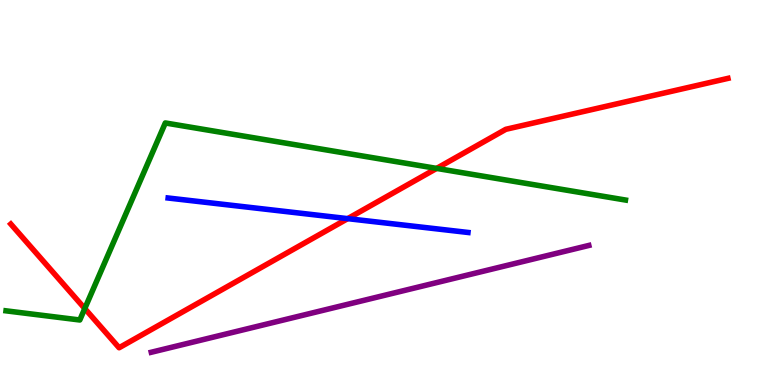[{'lines': ['blue', 'red'], 'intersections': [{'x': 4.49, 'y': 4.32}]}, {'lines': ['green', 'red'], 'intersections': [{'x': 1.09, 'y': 1.99}, {'x': 5.63, 'y': 5.63}]}, {'lines': ['purple', 'red'], 'intersections': []}, {'lines': ['blue', 'green'], 'intersections': []}, {'lines': ['blue', 'purple'], 'intersections': []}, {'lines': ['green', 'purple'], 'intersections': []}]